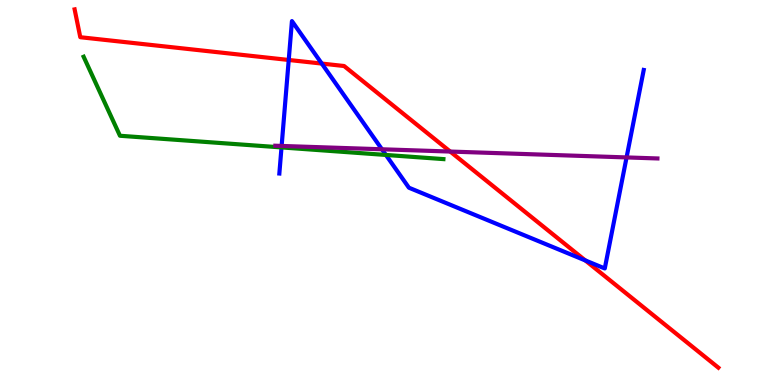[{'lines': ['blue', 'red'], 'intersections': [{'x': 3.73, 'y': 8.44}, {'x': 4.15, 'y': 8.35}, {'x': 7.55, 'y': 3.24}]}, {'lines': ['green', 'red'], 'intersections': []}, {'lines': ['purple', 'red'], 'intersections': [{'x': 5.81, 'y': 6.06}]}, {'lines': ['blue', 'green'], 'intersections': [{'x': 3.63, 'y': 6.17}, {'x': 4.98, 'y': 5.98}]}, {'lines': ['blue', 'purple'], 'intersections': [{'x': 3.63, 'y': 6.21}, {'x': 4.93, 'y': 6.12}, {'x': 8.08, 'y': 5.91}]}, {'lines': ['green', 'purple'], 'intersections': []}]